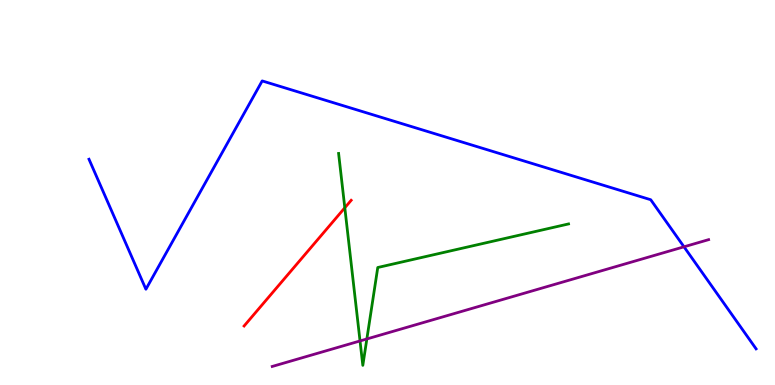[{'lines': ['blue', 'red'], 'intersections': []}, {'lines': ['green', 'red'], 'intersections': [{'x': 4.45, 'y': 4.6}]}, {'lines': ['purple', 'red'], 'intersections': []}, {'lines': ['blue', 'green'], 'intersections': []}, {'lines': ['blue', 'purple'], 'intersections': [{'x': 8.83, 'y': 3.59}]}, {'lines': ['green', 'purple'], 'intersections': [{'x': 4.65, 'y': 1.14}, {'x': 4.73, 'y': 1.2}]}]